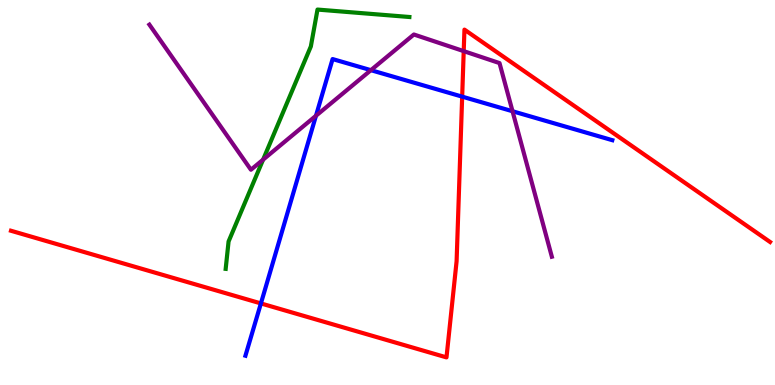[{'lines': ['blue', 'red'], 'intersections': [{'x': 3.37, 'y': 2.12}, {'x': 5.96, 'y': 7.49}]}, {'lines': ['green', 'red'], 'intersections': []}, {'lines': ['purple', 'red'], 'intersections': [{'x': 5.98, 'y': 8.67}]}, {'lines': ['blue', 'green'], 'intersections': []}, {'lines': ['blue', 'purple'], 'intersections': [{'x': 4.08, 'y': 6.99}, {'x': 4.79, 'y': 8.18}, {'x': 6.61, 'y': 7.11}]}, {'lines': ['green', 'purple'], 'intersections': [{'x': 3.39, 'y': 5.85}]}]